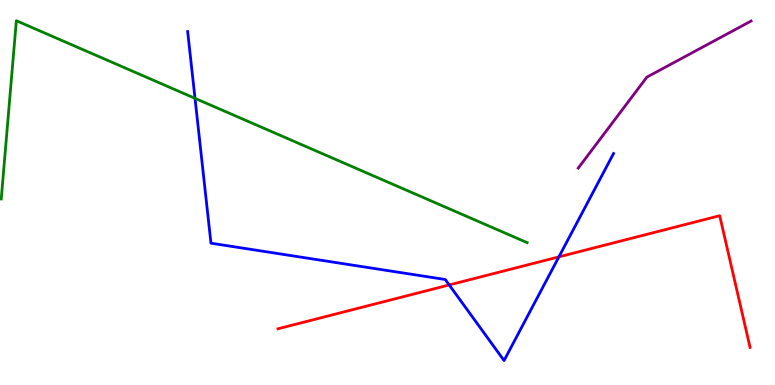[{'lines': ['blue', 'red'], 'intersections': [{'x': 5.8, 'y': 2.6}, {'x': 7.21, 'y': 3.33}]}, {'lines': ['green', 'red'], 'intersections': []}, {'lines': ['purple', 'red'], 'intersections': []}, {'lines': ['blue', 'green'], 'intersections': [{'x': 2.52, 'y': 7.45}]}, {'lines': ['blue', 'purple'], 'intersections': []}, {'lines': ['green', 'purple'], 'intersections': []}]